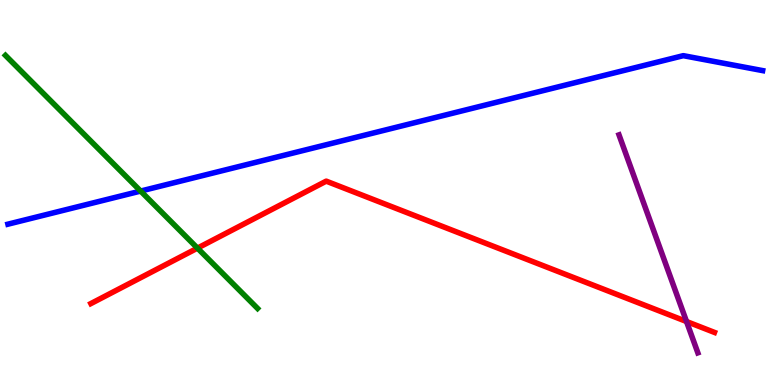[{'lines': ['blue', 'red'], 'intersections': []}, {'lines': ['green', 'red'], 'intersections': [{'x': 2.55, 'y': 3.56}]}, {'lines': ['purple', 'red'], 'intersections': [{'x': 8.86, 'y': 1.65}]}, {'lines': ['blue', 'green'], 'intersections': [{'x': 1.81, 'y': 5.04}]}, {'lines': ['blue', 'purple'], 'intersections': []}, {'lines': ['green', 'purple'], 'intersections': []}]